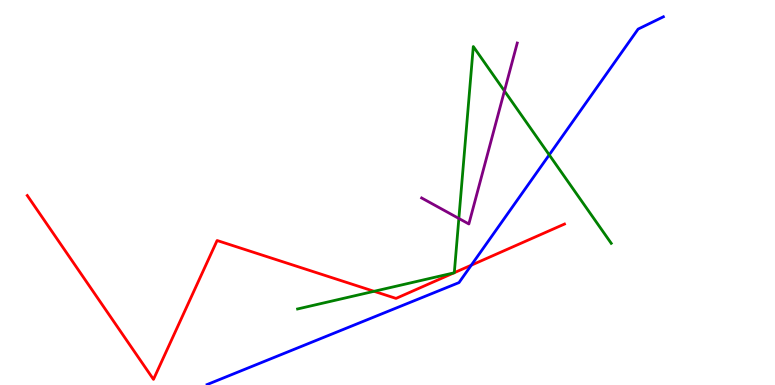[{'lines': ['blue', 'red'], 'intersections': [{'x': 6.08, 'y': 3.11}]}, {'lines': ['green', 'red'], 'intersections': [{'x': 4.83, 'y': 2.43}, {'x': 5.86, 'y': 2.91}, {'x': 5.86, 'y': 2.92}]}, {'lines': ['purple', 'red'], 'intersections': []}, {'lines': ['blue', 'green'], 'intersections': [{'x': 7.09, 'y': 5.98}]}, {'lines': ['blue', 'purple'], 'intersections': []}, {'lines': ['green', 'purple'], 'intersections': [{'x': 5.92, 'y': 4.33}, {'x': 6.51, 'y': 7.64}]}]